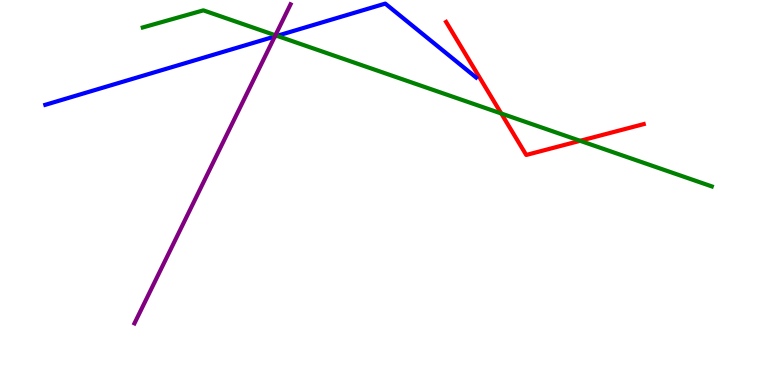[{'lines': ['blue', 'red'], 'intersections': []}, {'lines': ['green', 'red'], 'intersections': [{'x': 6.47, 'y': 7.05}, {'x': 7.49, 'y': 6.34}]}, {'lines': ['purple', 'red'], 'intersections': []}, {'lines': ['blue', 'green'], 'intersections': [{'x': 3.57, 'y': 9.07}]}, {'lines': ['blue', 'purple'], 'intersections': [{'x': 3.55, 'y': 9.05}]}, {'lines': ['green', 'purple'], 'intersections': [{'x': 3.55, 'y': 9.08}]}]